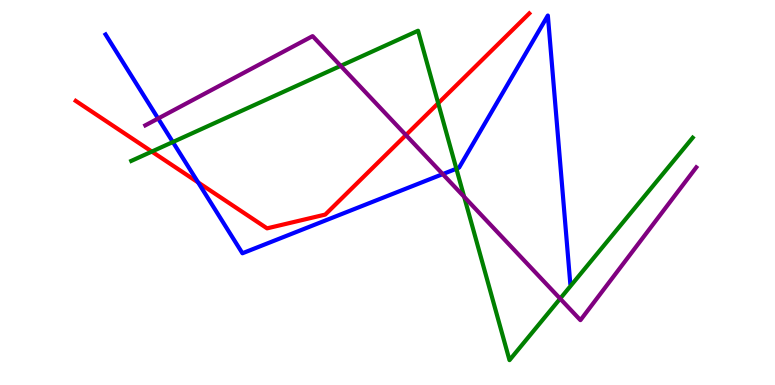[{'lines': ['blue', 'red'], 'intersections': [{'x': 2.56, 'y': 5.26}]}, {'lines': ['green', 'red'], 'intersections': [{'x': 1.96, 'y': 6.06}, {'x': 5.65, 'y': 7.32}]}, {'lines': ['purple', 'red'], 'intersections': [{'x': 5.24, 'y': 6.49}]}, {'lines': ['blue', 'green'], 'intersections': [{'x': 2.23, 'y': 6.31}, {'x': 5.89, 'y': 5.62}]}, {'lines': ['blue', 'purple'], 'intersections': [{'x': 2.04, 'y': 6.92}, {'x': 5.71, 'y': 5.48}]}, {'lines': ['green', 'purple'], 'intersections': [{'x': 4.4, 'y': 8.29}, {'x': 5.99, 'y': 4.89}, {'x': 7.23, 'y': 2.24}]}]